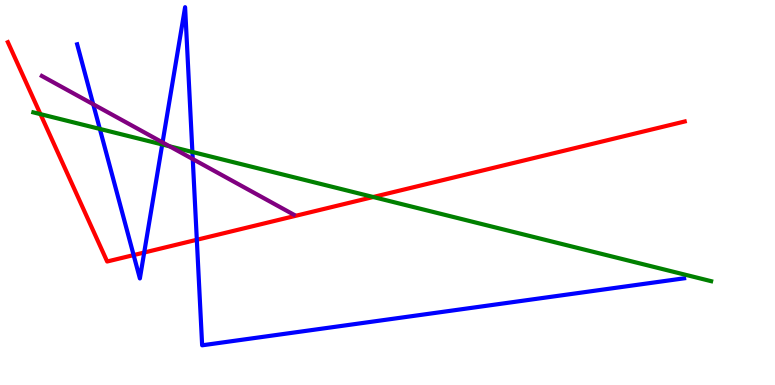[{'lines': ['blue', 'red'], 'intersections': [{'x': 1.72, 'y': 3.37}, {'x': 1.86, 'y': 3.44}, {'x': 2.54, 'y': 3.77}]}, {'lines': ['green', 'red'], 'intersections': [{'x': 0.522, 'y': 7.04}, {'x': 4.82, 'y': 4.88}]}, {'lines': ['purple', 'red'], 'intersections': []}, {'lines': ['blue', 'green'], 'intersections': [{'x': 1.29, 'y': 6.65}, {'x': 2.09, 'y': 6.25}, {'x': 2.48, 'y': 6.05}]}, {'lines': ['blue', 'purple'], 'intersections': [{'x': 1.2, 'y': 7.29}, {'x': 2.1, 'y': 6.3}, {'x': 2.49, 'y': 5.87}]}, {'lines': ['green', 'purple'], 'intersections': [{'x': 2.19, 'y': 6.2}]}]